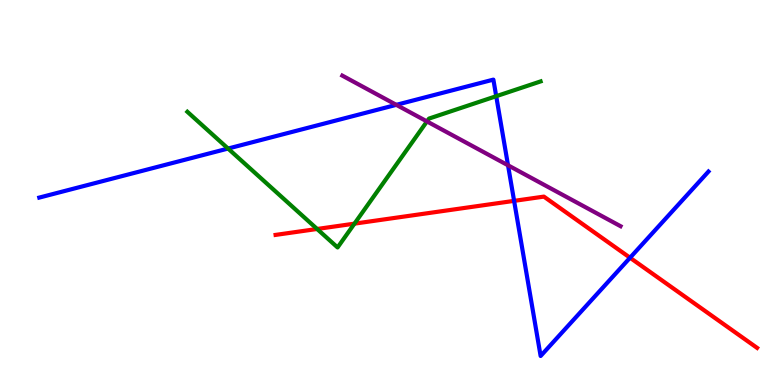[{'lines': ['blue', 'red'], 'intersections': [{'x': 6.63, 'y': 4.78}, {'x': 8.13, 'y': 3.31}]}, {'lines': ['green', 'red'], 'intersections': [{'x': 4.09, 'y': 4.05}, {'x': 4.57, 'y': 4.19}]}, {'lines': ['purple', 'red'], 'intersections': []}, {'lines': ['blue', 'green'], 'intersections': [{'x': 2.94, 'y': 6.14}, {'x': 6.4, 'y': 7.5}]}, {'lines': ['blue', 'purple'], 'intersections': [{'x': 5.11, 'y': 7.28}, {'x': 6.56, 'y': 5.71}]}, {'lines': ['green', 'purple'], 'intersections': [{'x': 5.51, 'y': 6.85}]}]